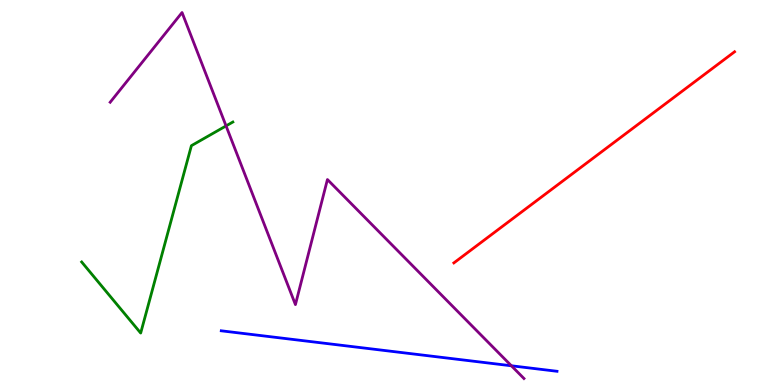[{'lines': ['blue', 'red'], 'intersections': []}, {'lines': ['green', 'red'], 'intersections': []}, {'lines': ['purple', 'red'], 'intersections': []}, {'lines': ['blue', 'green'], 'intersections': []}, {'lines': ['blue', 'purple'], 'intersections': [{'x': 6.6, 'y': 0.499}]}, {'lines': ['green', 'purple'], 'intersections': [{'x': 2.92, 'y': 6.73}]}]